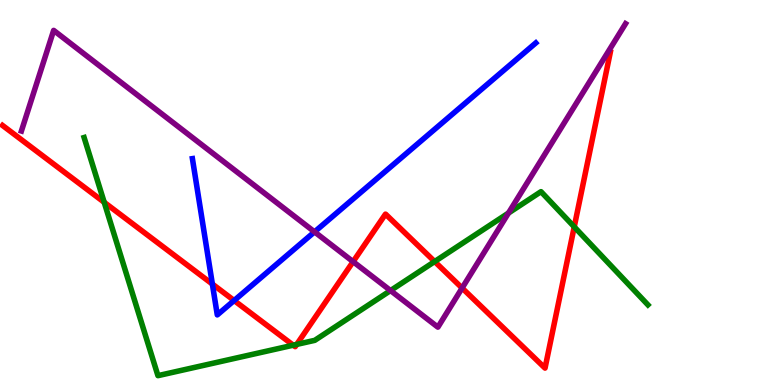[{'lines': ['blue', 'red'], 'intersections': [{'x': 2.74, 'y': 2.62}, {'x': 3.02, 'y': 2.19}]}, {'lines': ['green', 'red'], 'intersections': [{'x': 1.34, 'y': 4.75}, {'x': 3.78, 'y': 1.03}, {'x': 3.83, 'y': 1.05}, {'x': 5.61, 'y': 3.21}, {'x': 7.41, 'y': 4.11}]}, {'lines': ['purple', 'red'], 'intersections': [{'x': 4.56, 'y': 3.2}, {'x': 5.96, 'y': 2.52}]}, {'lines': ['blue', 'green'], 'intersections': []}, {'lines': ['blue', 'purple'], 'intersections': [{'x': 4.06, 'y': 3.98}]}, {'lines': ['green', 'purple'], 'intersections': [{'x': 5.04, 'y': 2.45}, {'x': 6.56, 'y': 4.47}]}]